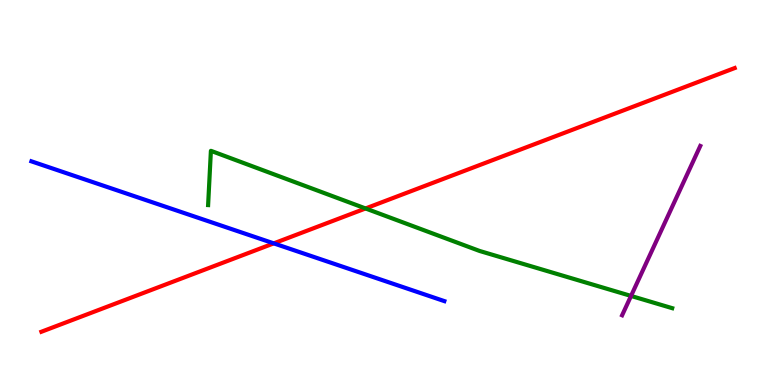[{'lines': ['blue', 'red'], 'intersections': [{'x': 3.53, 'y': 3.68}]}, {'lines': ['green', 'red'], 'intersections': [{'x': 4.72, 'y': 4.59}]}, {'lines': ['purple', 'red'], 'intersections': []}, {'lines': ['blue', 'green'], 'intersections': []}, {'lines': ['blue', 'purple'], 'intersections': []}, {'lines': ['green', 'purple'], 'intersections': [{'x': 8.14, 'y': 2.31}]}]